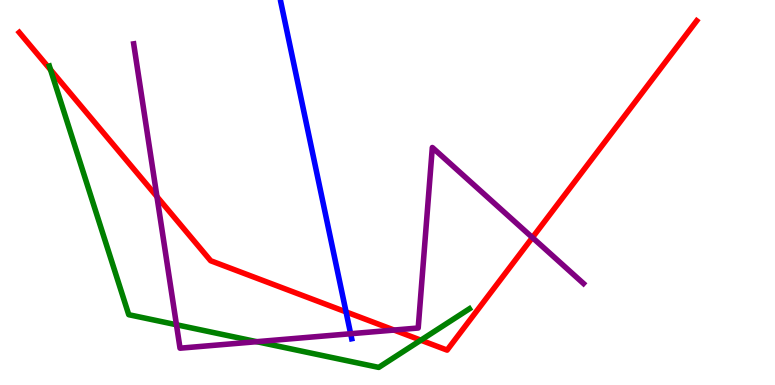[{'lines': ['blue', 'red'], 'intersections': [{'x': 4.47, 'y': 1.9}]}, {'lines': ['green', 'red'], 'intersections': [{'x': 0.652, 'y': 8.19}, {'x': 5.43, 'y': 1.16}]}, {'lines': ['purple', 'red'], 'intersections': [{'x': 2.03, 'y': 4.89}, {'x': 5.08, 'y': 1.43}, {'x': 6.87, 'y': 3.83}]}, {'lines': ['blue', 'green'], 'intersections': []}, {'lines': ['blue', 'purple'], 'intersections': [{'x': 4.52, 'y': 1.33}]}, {'lines': ['green', 'purple'], 'intersections': [{'x': 2.28, 'y': 1.56}, {'x': 3.31, 'y': 1.13}]}]